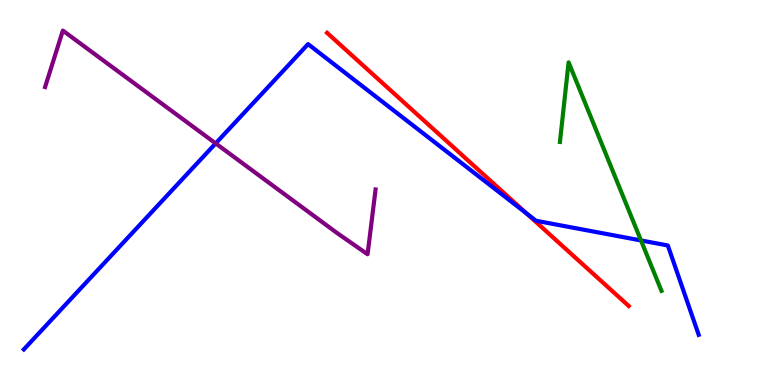[{'lines': ['blue', 'red'], 'intersections': [{'x': 6.79, 'y': 4.46}]}, {'lines': ['green', 'red'], 'intersections': []}, {'lines': ['purple', 'red'], 'intersections': []}, {'lines': ['blue', 'green'], 'intersections': [{'x': 8.27, 'y': 3.75}]}, {'lines': ['blue', 'purple'], 'intersections': [{'x': 2.78, 'y': 6.28}]}, {'lines': ['green', 'purple'], 'intersections': []}]